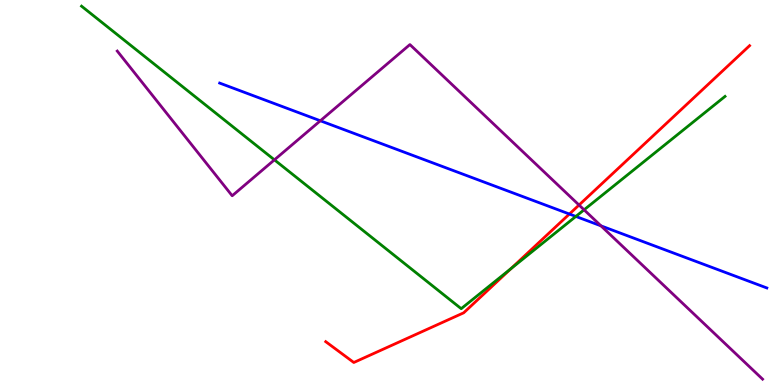[{'lines': ['blue', 'red'], 'intersections': [{'x': 7.35, 'y': 4.44}]}, {'lines': ['green', 'red'], 'intersections': [{'x': 6.59, 'y': 3.02}]}, {'lines': ['purple', 'red'], 'intersections': [{'x': 7.47, 'y': 4.67}]}, {'lines': ['blue', 'green'], 'intersections': [{'x': 7.43, 'y': 4.38}]}, {'lines': ['blue', 'purple'], 'intersections': [{'x': 4.13, 'y': 6.86}, {'x': 7.75, 'y': 4.13}]}, {'lines': ['green', 'purple'], 'intersections': [{'x': 3.54, 'y': 5.85}, {'x': 7.54, 'y': 4.55}]}]